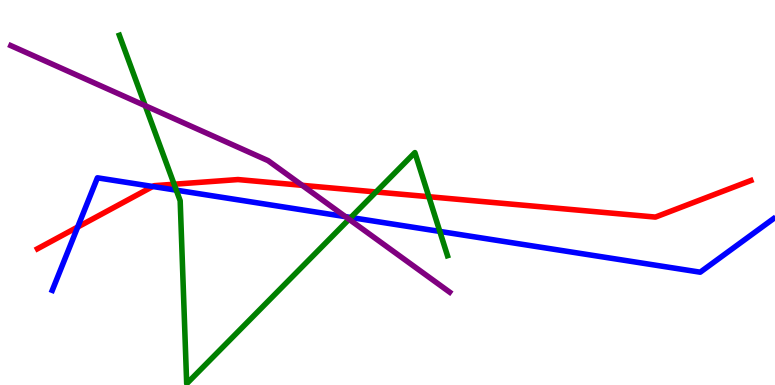[{'lines': ['blue', 'red'], 'intersections': [{'x': 1.0, 'y': 4.1}, {'x': 1.97, 'y': 5.16}]}, {'lines': ['green', 'red'], 'intersections': [{'x': 2.25, 'y': 5.21}, {'x': 4.85, 'y': 5.01}, {'x': 5.53, 'y': 4.89}]}, {'lines': ['purple', 'red'], 'intersections': [{'x': 3.9, 'y': 5.19}]}, {'lines': ['blue', 'green'], 'intersections': [{'x': 2.27, 'y': 5.06}, {'x': 4.53, 'y': 4.35}, {'x': 5.68, 'y': 3.99}]}, {'lines': ['blue', 'purple'], 'intersections': [{'x': 4.46, 'y': 4.37}]}, {'lines': ['green', 'purple'], 'intersections': [{'x': 1.87, 'y': 7.25}, {'x': 4.5, 'y': 4.3}]}]